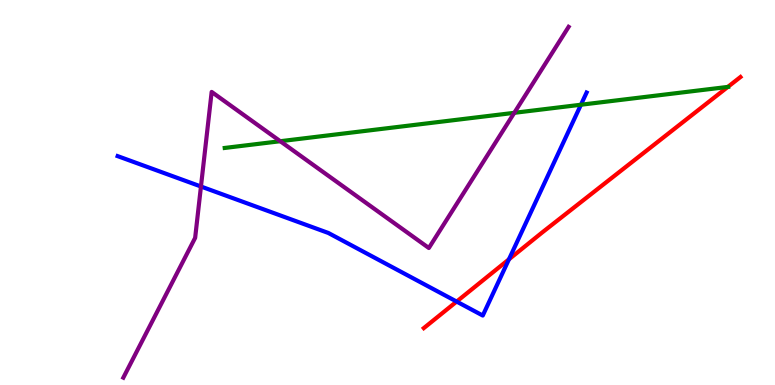[{'lines': ['blue', 'red'], 'intersections': [{'x': 5.89, 'y': 2.17}, {'x': 6.57, 'y': 3.26}]}, {'lines': ['green', 'red'], 'intersections': [{'x': 9.39, 'y': 7.74}]}, {'lines': ['purple', 'red'], 'intersections': []}, {'lines': ['blue', 'green'], 'intersections': [{'x': 7.5, 'y': 7.28}]}, {'lines': ['blue', 'purple'], 'intersections': [{'x': 2.59, 'y': 5.16}]}, {'lines': ['green', 'purple'], 'intersections': [{'x': 3.62, 'y': 6.33}, {'x': 6.64, 'y': 7.07}]}]